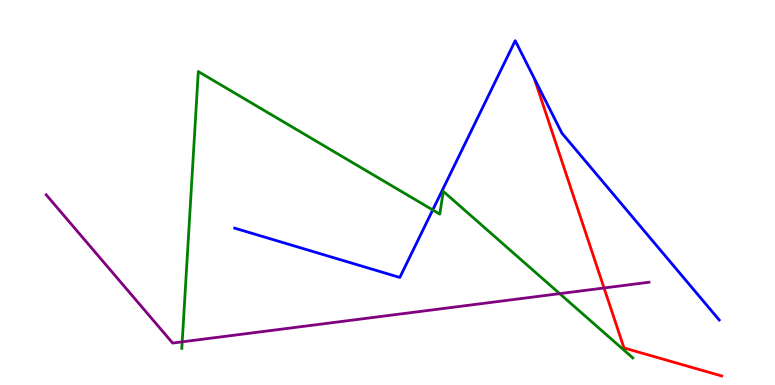[{'lines': ['blue', 'red'], 'intersections': []}, {'lines': ['green', 'red'], 'intersections': []}, {'lines': ['purple', 'red'], 'intersections': [{'x': 7.79, 'y': 2.52}]}, {'lines': ['blue', 'green'], 'intersections': [{'x': 5.58, 'y': 4.55}]}, {'lines': ['blue', 'purple'], 'intersections': []}, {'lines': ['green', 'purple'], 'intersections': [{'x': 2.35, 'y': 1.12}, {'x': 7.22, 'y': 2.37}]}]